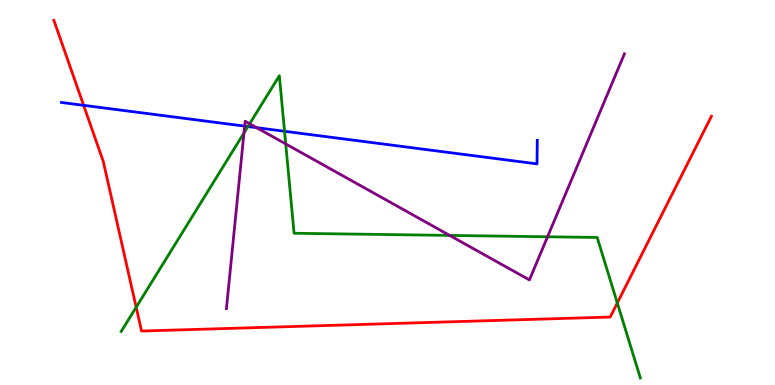[{'lines': ['blue', 'red'], 'intersections': [{'x': 1.08, 'y': 7.26}]}, {'lines': ['green', 'red'], 'intersections': [{'x': 1.76, 'y': 2.02}, {'x': 7.97, 'y': 2.13}]}, {'lines': ['purple', 'red'], 'intersections': []}, {'lines': ['blue', 'green'], 'intersections': [{'x': 3.2, 'y': 6.71}, {'x': 3.67, 'y': 6.59}]}, {'lines': ['blue', 'purple'], 'intersections': [{'x': 3.16, 'y': 6.72}, {'x': 3.31, 'y': 6.68}]}, {'lines': ['green', 'purple'], 'intersections': [{'x': 3.15, 'y': 6.55}, {'x': 3.22, 'y': 6.78}, {'x': 3.69, 'y': 6.26}, {'x': 5.8, 'y': 3.89}, {'x': 7.07, 'y': 3.85}]}]